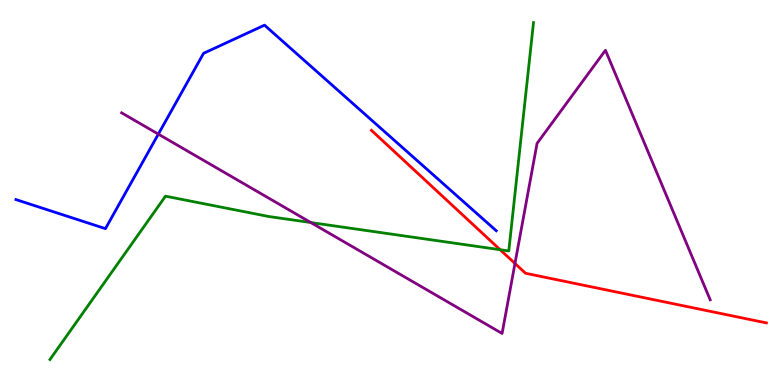[{'lines': ['blue', 'red'], 'intersections': []}, {'lines': ['green', 'red'], 'intersections': [{'x': 6.45, 'y': 3.51}]}, {'lines': ['purple', 'red'], 'intersections': [{'x': 6.64, 'y': 3.16}]}, {'lines': ['blue', 'green'], 'intersections': []}, {'lines': ['blue', 'purple'], 'intersections': [{'x': 2.04, 'y': 6.52}]}, {'lines': ['green', 'purple'], 'intersections': [{'x': 4.01, 'y': 4.22}]}]